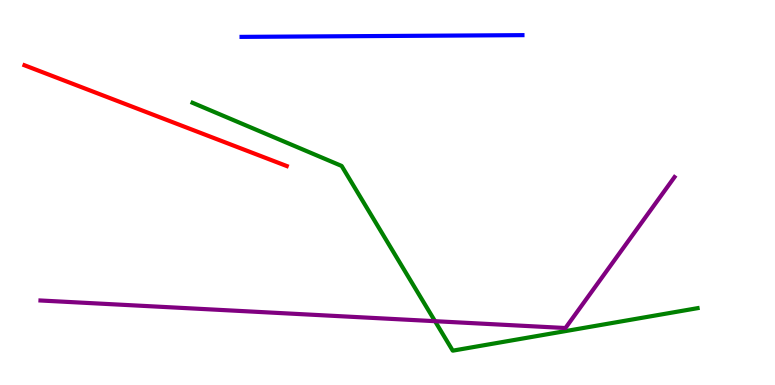[{'lines': ['blue', 'red'], 'intersections': []}, {'lines': ['green', 'red'], 'intersections': []}, {'lines': ['purple', 'red'], 'intersections': []}, {'lines': ['blue', 'green'], 'intersections': []}, {'lines': ['blue', 'purple'], 'intersections': []}, {'lines': ['green', 'purple'], 'intersections': [{'x': 5.61, 'y': 1.66}]}]